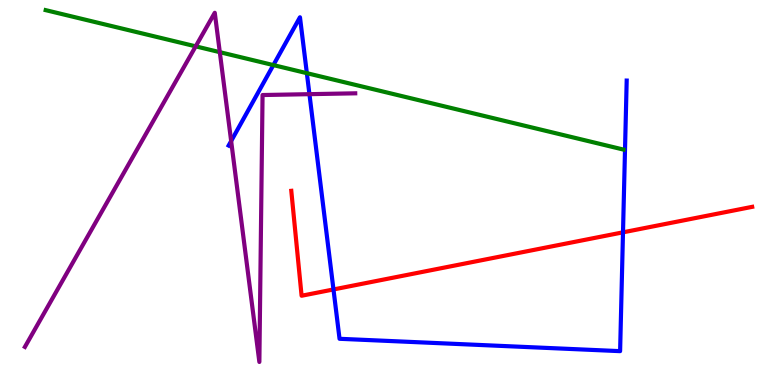[{'lines': ['blue', 'red'], 'intersections': [{'x': 4.3, 'y': 2.48}, {'x': 8.04, 'y': 3.97}]}, {'lines': ['green', 'red'], 'intersections': []}, {'lines': ['purple', 'red'], 'intersections': []}, {'lines': ['blue', 'green'], 'intersections': [{'x': 3.53, 'y': 8.31}, {'x': 3.96, 'y': 8.1}]}, {'lines': ['blue', 'purple'], 'intersections': [{'x': 2.98, 'y': 6.34}, {'x': 3.99, 'y': 7.55}]}, {'lines': ['green', 'purple'], 'intersections': [{'x': 2.53, 'y': 8.8}, {'x': 2.84, 'y': 8.65}]}]